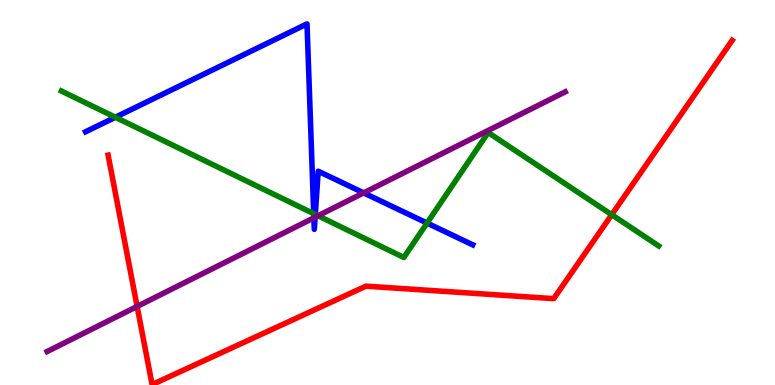[{'lines': ['blue', 'red'], 'intersections': []}, {'lines': ['green', 'red'], 'intersections': [{'x': 7.89, 'y': 4.42}]}, {'lines': ['purple', 'red'], 'intersections': [{'x': 1.77, 'y': 2.04}]}, {'lines': ['blue', 'green'], 'intersections': [{'x': 1.49, 'y': 6.95}, {'x': 4.05, 'y': 4.45}, {'x': 4.07, 'y': 4.43}, {'x': 5.51, 'y': 4.21}]}, {'lines': ['blue', 'purple'], 'intersections': [{'x': 4.05, 'y': 4.34}, {'x': 4.07, 'y': 4.36}, {'x': 4.69, 'y': 4.99}]}, {'lines': ['green', 'purple'], 'intersections': [{'x': 4.1, 'y': 4.4}]}]